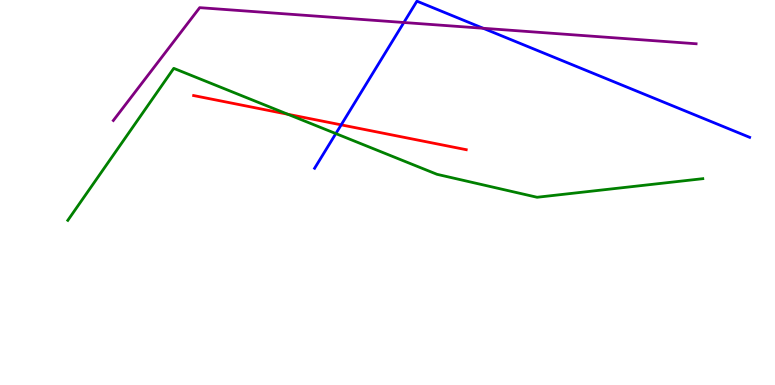[{'lines': ['blue', 'red'], 'intersections': [{'x': 4.4, 'y': 6.76}]}, {'lines': ['green', 'red'], 'intersections': [{'x': 3.71, 'y': 7.03}]}, {'lines': ['purple', 'red'], 'intersections': []}, {'lines': ['blue', 'green'], 'intersections': [{'x': 4.33, 'y': 6.53}]}, {'lines': ['blue', 'purple'], 'intersections': [{'x': 5.21, 'y': 9.42}, {'x': 6.23, 'y': 9.27}]}, {'lines': ['green', 'purple'], 'intersections': []}]